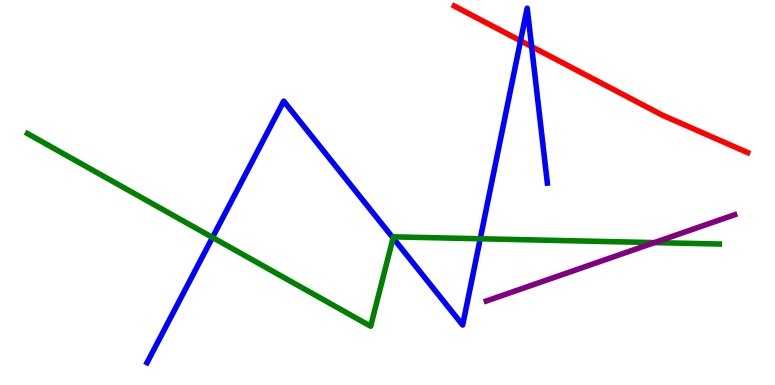[{'lines': ['blue', 'red'], 'intersections': [{'x': 6.72, 'y': 8.94}, {'x': 6.86, 'y': 8.79}]}, {'lines': ['green', 'red'], 'intersections': []}, {'lines': ['purple', 'red'], 'intersections': []}, {'lines': ['blue', 'green'], 'intersections': [{'x': 2.74, 'y': 3.83}, {'x': 5.07, 'y': 3.82}, {'x': 6.2, 'y': 3.8}]}, {'lines': ['blue', 'purple'], 'intersections': []}, {'lines': ['green', 'purple'], 'intersections': [{'x': 8.44, 'y': 3.7}]}]